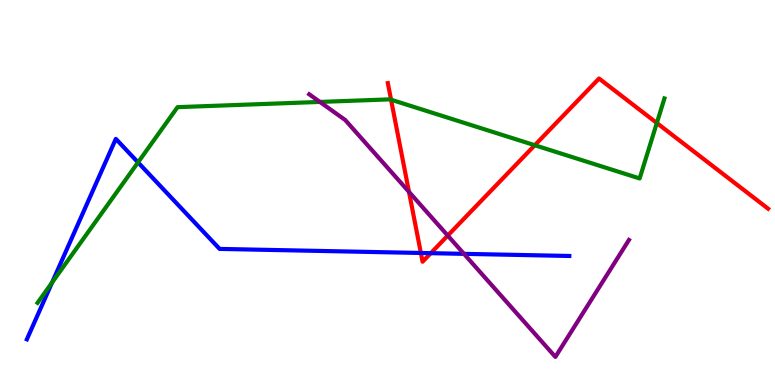[{'lines': ['blue', 'red'], 'intersections': [{'x': 5.43, 'y': 3.43}, {'x': 5.56, 'y': 3.42}]}, {'lines': ['green', 'red'], 'intersections': [{'x': 5.05, 'y': 7.41}, {'x': 6.9, 'y': 6.23}, {'x': 8.48, 'y': 6.81}]}, {'lines': ['purple', 'red'], 'intersections': [{'x': 5.28, 'y': 5.02}, {'x': 5.78, 'y': 3.88}]}, {'lines': ['blue', 'green'], 'intersections': [{'x': 0.672, 'y': 2.66}, {'x': 1.78, 'y': 5.78}]}, {'lines': ['blue', 'purple'], 'intersections': [{'x': 5.99, 'y': 3.41}]}, {'lines': ['green', 'purple'], 'intersections': [{'x': 4.13, 'y': 7.35}]}]